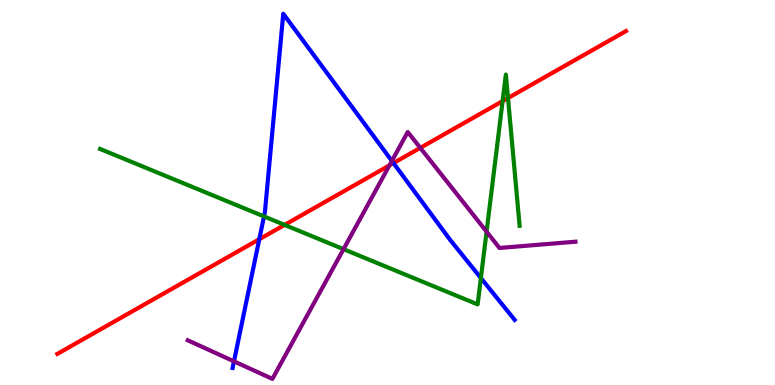[{'lines': ['blue', 'red'], 'intersections': [{'x': 3.35, 'y': 3.79}, {'x': 5.08, 'y': 5.76}]}, {'lines': ['green', 'red'], 'intersections': [{'x': 3.67, 'y': 4.16}, {'x': 6.49, 'y': 7.37}, {'x': 6.55, 'y': 7.45}]}, {'lines': ['purple', 'red'], 'intersections': [{'x': 5.03, 'y': 5.71}, {'x': 5.42, 'y': 6.16}]}, {'lines': ['blue', 'green'], 'intersections': [{'x': 3.41, 'y': 4.38}, {'x': 6.21, 'y': 2.78}]}, {'lines': ['blue', 'purple'], 'intersections': [{'x': 3.02, 'y': 0.614}, {'x': 5.06, 'y': 5.82}]}, {'lines': ['green', 'purple'], 'intersections': [{'x': 4.43, 'y': 3.53}, {'x': 6.28, 'y': 3.98}]}]